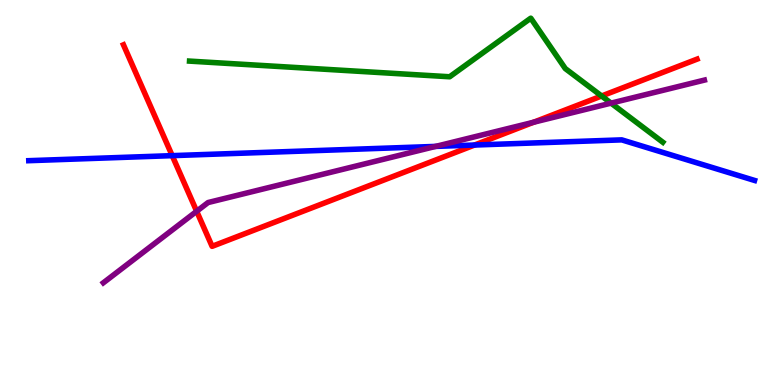[{'lines': ['blue', 'red'], 'intersections': [{'x': 2.22, 'y': 5.96}, {'x': 6.12, 'y': 6.23}]}, {'lines': ['green', 'red'], 'intersections': [{'x': 7.76, 'y': 7.51}]}, {'lines': ['purple', 'red'], 'intersections': [{'x': 2.54, 'y': 4.51}, {'x': 6.89, 'y': 6.82}]}, {'lines': ['blue', 'green'], 'intersections': []}, {'lines': ['blue', 'purple'], 'intersections': [{'x': 5.62, 'y': 6.2}]}, {'lines': ['green', 'purple'], 'intersections': [{'x': 7.88, 'y': 7.32}]}]